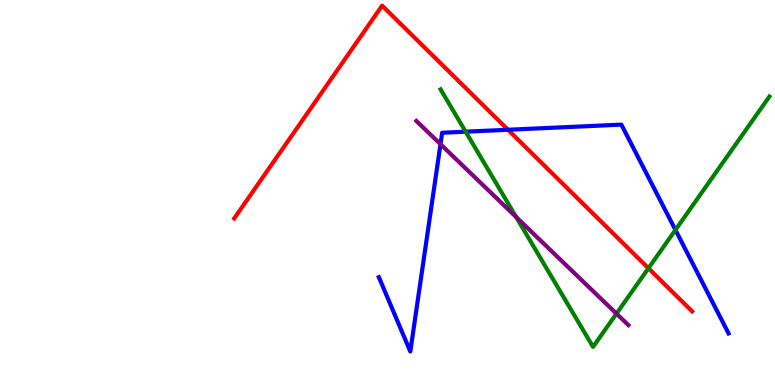[{'lines': ['blue', 'red'], 'intersections': [{'x': 6.55, 'y': 6.63}]}, {'lines': ['green', 'red'], 'intersections': [{'x': 8.37, 'y': 3.03}]}, {'lines': ['purple', 'red'], 'intersections': []}, {'lines': ['blue', 'green'], 'intersections': [{'x': 6.01, 'y': 6.58}, {'x': 8.72, 'y': 4.03}]}, {'lines': ['blue', 'purple'], 'intersections': [{'x': 5.68, 'y': 6.26}]}, {'lines': ['green', 'purple'], 'intersections': [{'x': 6.66, 'y': 4.36}, {'x': 7.95, 'y': 1.85}]}]